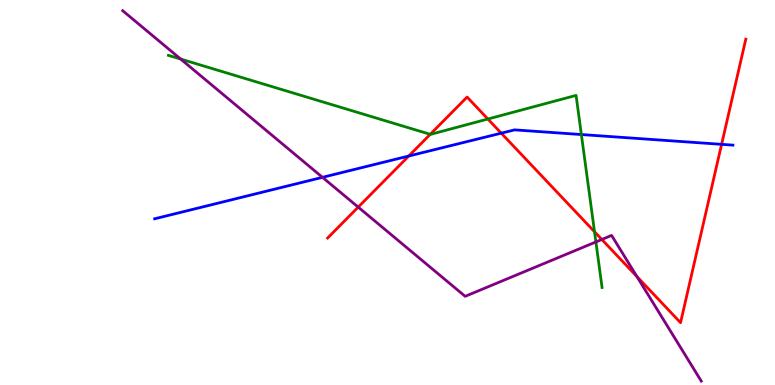[{'lines': ['blue', 'red'], 'intersections': [{'x': 5.27, 'y': 5.95}, {'x': 6.47, 'y': 6.54}, {'x': 9.31, 'y': 6.25}]}, {'lines': ['green', 'red'], 'intersections': [{'x': 5.55, 'y': 6.51}, {'x': 6.3, 'y': 6.91}, {'x': 7.67, 'y': 3.98}]}, {'lines': ['purple', 'red'], 'intersections': [{'x': 4.62, 'y': 4.62}, {'x': 7.77, 'y': 3.78}, {'x': 8.22, 'y': 2.82}]}, {'lines': ['blue', 'green'], 'intersections': [{'x': 7.5, 'y': 6.51}]}, {'lines': ['blue', 'purple'], 'intersections': [{'x': 4.16, 'y': 5.39}]}, {'lines': ['green', 'purple'], 'intersections': [{'x': 2.33, 'y': 8.47}, {'x': 7.69, 'y': 3.72}]}]